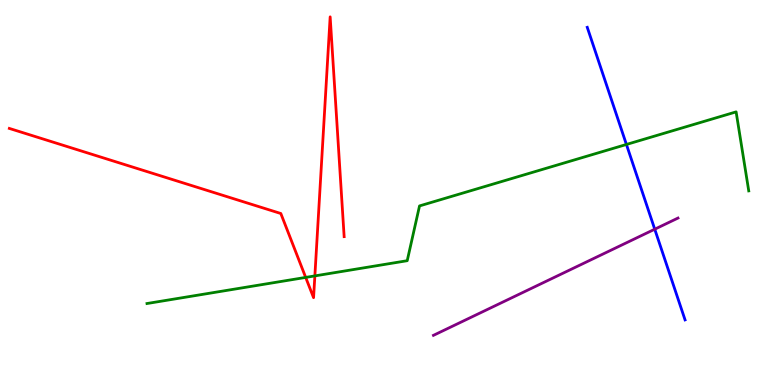[{'lines': ['blue', 'red'], 'intersections': []}, {'lines': ['green', 'red'], 'intersections': [{'x': 3.94, 'y': 2.79}, {'x': 4.06, 'y': 2.83}]}, {'lines': ['purple', 'red'], 'intersections': []}, {'lines': ['blue', 'green'], 'intersections': [{'x': 8.08, 'y': 6.25}]}, {'lines': ['blue', 'purple'], 'intersections': [{'x': 8.45, 'y': 4.05}]}, {'lines': ['green', 'purple'], 'intersections': []}]